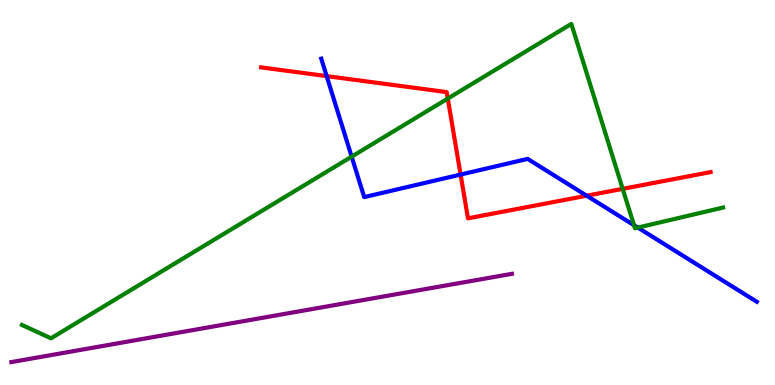[{'lines': ['blue', 'red'], 'intersections': [{'x': 4.21, 'y': 8.02}, {'x': 5.94, 'y': 5.47}, {'x': 7.57, 'y': 4.92}]}, {'lines': ['green', 'red'], 'intersections': [{'x': 5.78, 'y': 7.44}, {'x': 8.03, 'y': 5.09}]}, {'lines': ['purple', 'red'], 'intersections': []}, {'lines': ['blue', 'green'], 'intersections': [{'x': 4.54, 'y': 5.93}, {'x': 8.18, 'y': 4.15}, {'x': 8.23, 'y': 4.09}]}, {'lines': ['blue', 'purple'], 'intersections': []}, {'lines': ['green', 'purple'], 'intersections': []}]